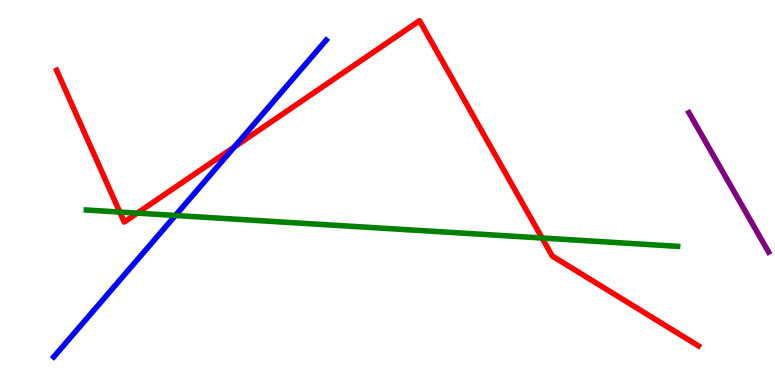[{'lines': ['blue', 'red'], 'intersections': [{'x': 3.02, 'y': 6.18}]}, {'lines': ['green', 'red'], 'intersections': [{'x': 1.55, 'y': 4.49}, {'x': 1.77, 'y': 4.46}, {'x': 6.99, 'y': 3.82}]}, {'lines': ['purple', 'red'], 'intersections': []}, {'lines': ['blue', 'green'], 'intersections': [{'x': 2.26, 'y': 4.4}]}, {'lines': ['blue', 'purple'], 'intersections': []}, {'lines': ['green', 'purple'], 'intersections': []}]